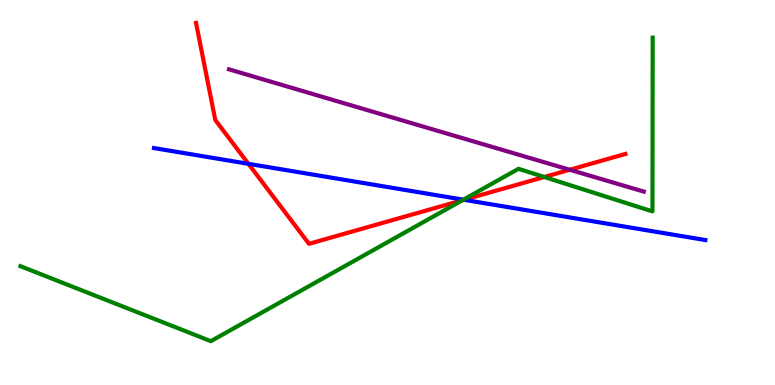[{'lines': ['blue', 'red'], 'intersections': [{'x': 3.21, 'y': 5.74}, {'x': 5.99, 'y': 4.81}]}, {'lines': ['green', 'red'], 'intersections': [{'x': 5.97, 'y': 4.8}, {'x': 7.02, 'y': 5.4}]}, {'lines': ['purple', 'red'], 'intersections': [{'x': 7.35, 'y': 5.59}]}, {'lines': ['blue', 'green'], 'intersections': [{'x': 5.98, 'y': 4.81}]}, {'lines': ['blue', 'purple'], 'intersections': []}, {'lines': ['green', 'purple'], 'intersections': []}]